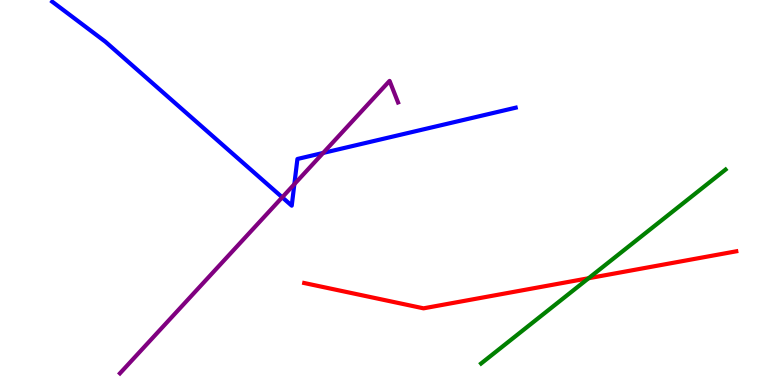[{'lines': ['blue', 'red'], 'intersections': []}, {'lines': ['green', 'red'], 'intersections': [{'x': 7.59, 'y': 2.77}]}, {'lines': ['purple', 'red'], 'intersections': []}, {'lines': ['blue', 'green'], 'intersections': []}, {'lines': ['blue', 'purple'], 'intersections': [{'x': 3.64, 'y': 4.87}, {'x': 3.8, 'y': 5.22}, {'x': 4.17, 'y': 6.03}]}, {'lines': ['green', 'purple'], 'intersections': []}]